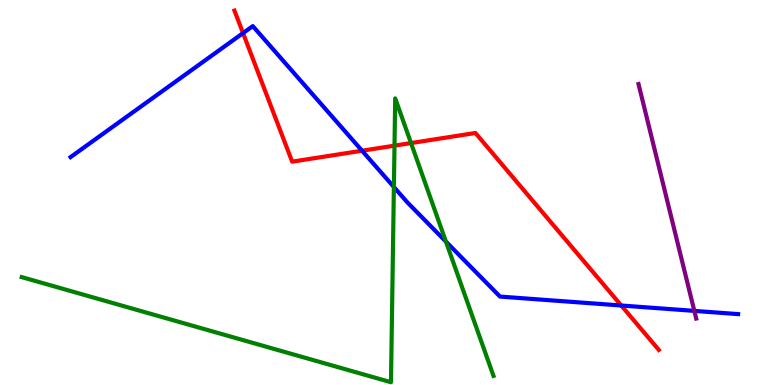[{'lines': ['blue', 'red'], 'intersections': [{'x': 3.14, 'y': 9.14}, {'x': 4.67, 'y': 6.09}, {'x': 8.02, 'y': 2.06}]}, {'lines': ['green', 'red'], 'intersections': [{'x': 5.09, 'y': 6.22}, {'x': 5.3, 'y': 6.28}]}, {'lines': ['purple', 'red'], 'intersections': []}, {'lines': ['blue', 'green'], 'intersections': [{'x': 5.08, 'y': 5.14}, {'x': 5.75, 'y': 3.72}]}, {'lines': ['blue', 'purple'], 'intersections': [{'x': 8.96, 'y': 1.92}]}, {'lines': ['green', 'purple'], 'intersections': []}]